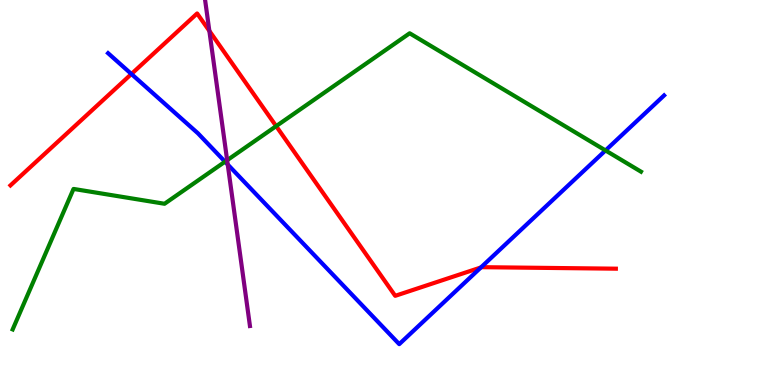[{'lines': ['blue', 'red'], 'intersections': [{'x': 1.7, 'y': 8.08}, {'x': 6.2, 'y': 3.05}]}, {'lines': ['green', 'red'], 'intersections': [{'x': 3.56, 'y': 6.72}]}, {'lines': ['purple', 'red'], 'intersections': [{'x': 2.7, 'y': 9.2}]}, {'lines': ['blue', 'green'], 'intersections': [{'x': 2.9, 'y': 5.8}, {'x': 7.81, 'y': 6.09}]}, {'lines': ['blue', 'purple'], 'intersections': [{'x': 2.94, 'y': 5.73}]}, {'lines': ['green', 'purple'], 'intersections': [{'x': 2.93, 'y': 5.84}]}]